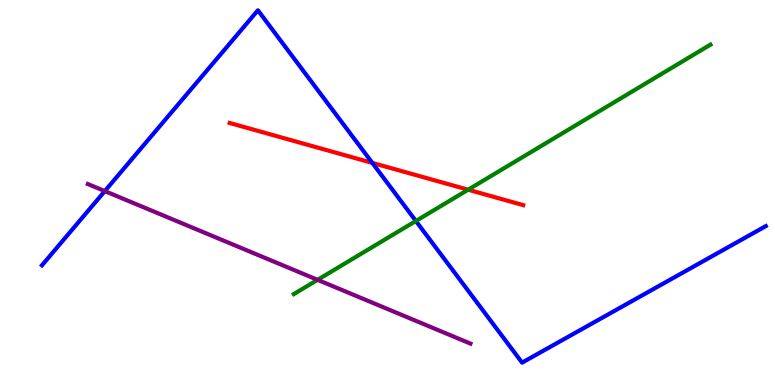[{'lines': ['blue', 'red'], 'intersections': [{'x': 4.8, 'y': 5.77}]}, {'lines': ['green', 'red'], 'intersections': [{'x': 6.04, 'y': 5.07}]}, {'lines': ['purple', 'red'], 'intersections': []}, {'lines': ['blue', 'green'], 'intersections': [{'x': 5.37, 'y': 4.26}]}, {'lines': ['blue', 'purple'], 'intersections': [{'x': 1.35, 'y': 5.04}]}, {'lines': ['green', 'purple'], 'intersections': [{'x': 4.1, 'y': 2.73}]}]